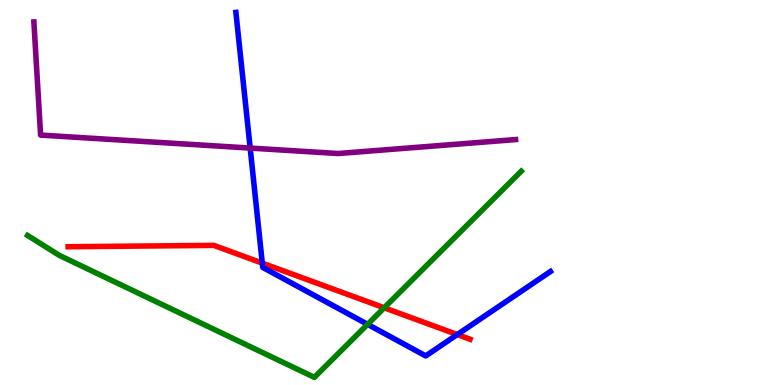[{'lines': ['blue', 'red'], 'intersections': [{'x': 3.38, 'y': 3.17}, {'x': 5.9, 'y': 1.31}]}, {'lines': ['green', 'red'], 'intersections': [{'x': 4.96, 'y': 2.01}]}, {'lines': ['purple', 'red'], 'intersections': []}, {'lines': ['blue', 'green'], 'intersections': [{'x': 4.74, 'y': 1.58}]}, {'lines': ['blue', 'purple'], 'intersections': [{'x': 3.23, 'y': 6.15}]}, {'lines': ['green', 'purple'], 'intersections': []}]